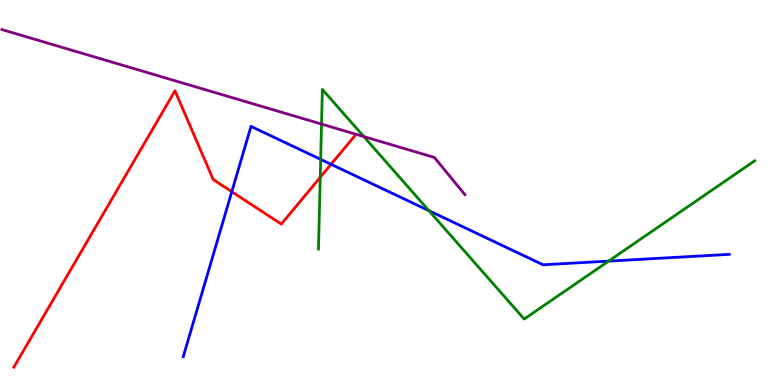[{'lines': ['blue', 'red'], 'intersections': [{'x': 2.99, 'y': 5.02}, {'x': 4.27, 'y': 5.73}]}, {'lines': ['green', 'red'], 'intersections': [{'x': 4.13, 'y': 5.39}]}, {'lines': ['purple', 'red'], 'intersections': []}, {'lines': ['blue', 'green'], 'intersections': [{'x': 4.14, 'y': 5.86}, {'x': 5.53, 'y': 4.53}, {'x': 7.85, 'y': 3.22}]}, {'lines': ['blue', 'purple'], 'intersections': []}, {'lines': ['green', 'purple'], 'intersections': [{'x': 4.15, 'y': 6.78}, {'x': 4.69, 'y': 6.45}]}]